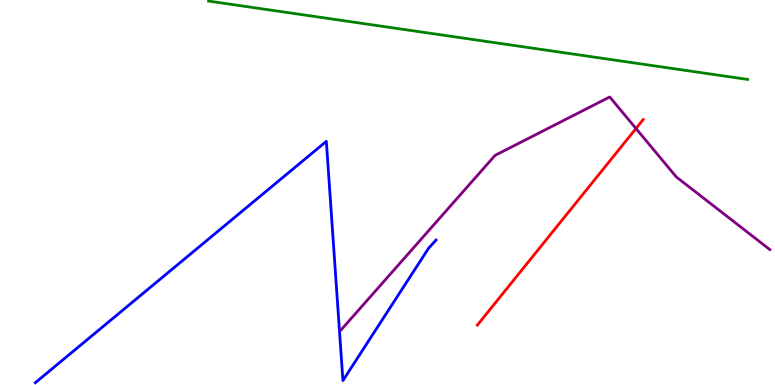[{'lines': ['blue', 'red'], 'intersections': []}, {'lines': ['green', 'red'], 'intersections': []}, {'lines': ['purple', 'red'], 'intersections': [{'x': 8.21, 'y': 6.66}]}, {'lines': ['blue', 'green'], 'intersections': []}, {'lines': ['blue', 'purple'], 'intersections': []}, {'lines': ['green', 'purple'], 'intersections': []}]